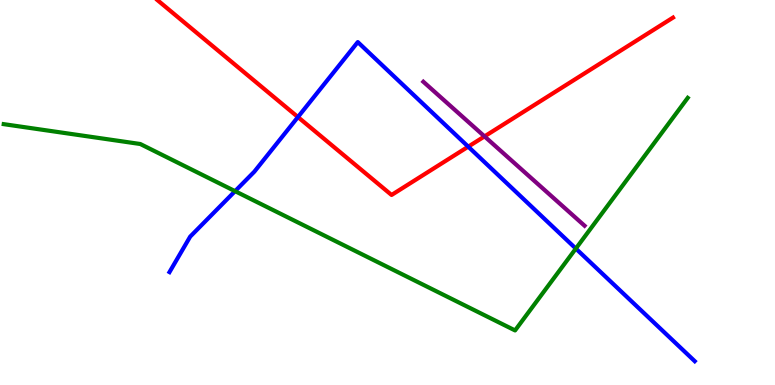[{'lines': ['blue', 'red'], 'intersections': [{'x': 3.84, 'y': 6.96}, {'x': 6.04, 'y': 6.19}]}, {'lines': ['green', 'red'], 'intersections': []}, {'lines': ['purple', 'red'], 'intersections': [{'x': 6.25, 'y': 6.46}]}, {'lines': ['blue', 'green'], 'intersections': [{'x': 3.03, 'y': 5.03}, {'x': 7.43, 'y': 3.54}]}, {'lines': ['blue', 'purple'], 'intersections': []}, {'lines': ['green', 'purple'], 'intersections': []}]